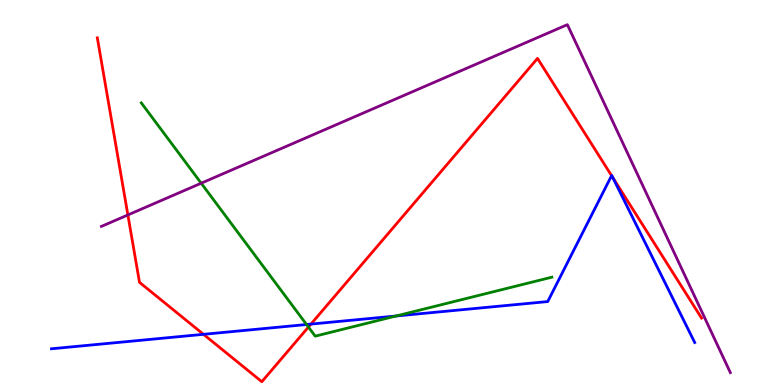[{'lines': ['blue', 'red'], 'intersections': [{'x': 2.63, 'y': 1.32}, {'x': 4.01, 'y': 1.58}, {'x': 7.89, 'y': 5.44}, {'x': 7.91, 'y': 5.39}]}, {'lines': ['green', 'red'], 'intersections': [{'x': 3.98, 'y': 1.5}]}, {'lines': ['purple', 'red'], 'intersections': [{'x': 1.65, 'y': 4.42}]}, {'lines': ['blue', 'green'], 'intersections': [{'x': 3.96, 'y': 1.57}, {'x': 5.11, 'y': 1.79}]}, {'lines': ['blue', 'purple'], 'intersections': []}, {'lines': ['green', 'purple'], 'intersections': [{'x': 2.6, 'y': 5.24}]}]